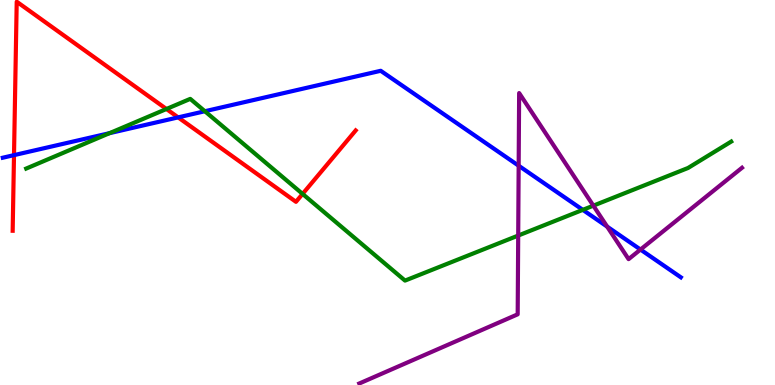[{'lines': ['blue', 'red'], 'intersections': [{'x': 0.181, 'y': 5.97}, {'x': 2.3, 'y': 6.95}]}, {'lines': ['green', 'red'], 'intersections': [{'x': 2.15, 'y': 7.17}, {'x': 3.9, 'y': 4.96}]}, {'lines': ['purple', 'red'], 'intersections': []}, {'lines': ['blue', 'green'], 'intersections': [{'x': 1.41, 'y': 6.54}, {'x': 2.64, 'y': 7.11}, {'x': 7.52, 'y': 4.55}]}, {'lines': ['blue', 'purple'], 'intersections': [{'x': 6.69, 'y': 5.7}, {'x': 7.83, 'y': 4.11}, {'x': 8.26, 'y': 3.52}]}, {'lines': ['green', 'purple'], 'intersections': [{'x': 6.69, 'y': 3.88}, {'x': 7.66, 'y': 4.66}]}]